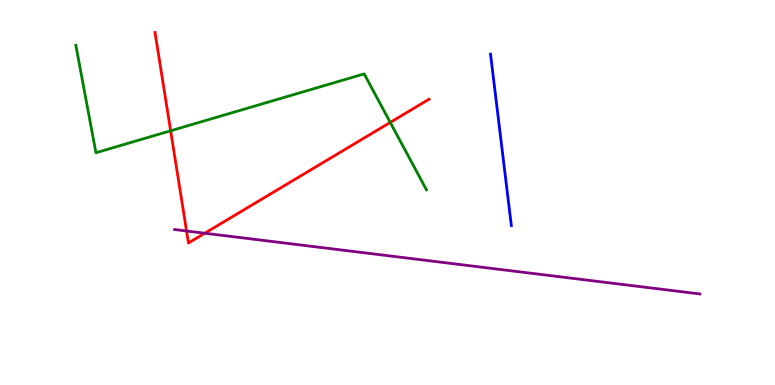[{'lines': ['blue', 'red'], 'intersections': []}, {'lines': ['green', 'red'], 'intersections': [{'x': 2.2, 'y': 6.6}, {'x': 5.04, 'y': 6.82}]}, {'lines': ['purple', 'red'], 'intersections': [{'x': 2.41, 'y': 4.0}, {'x': 2.64, 'y': 3.94}]}, {'lines': ['blue', 'green'], 'intersections': []}, {'lines': ['blue', 'purple'], 'intersections': []}, {'lines': ['green', 'purple'], 'intersections': []}]